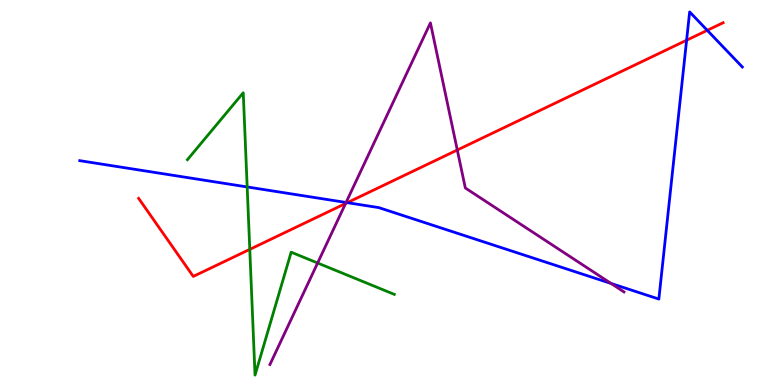[{'lines': ['blue', 'red'], 'intersections': [{'x': 4.48, 'y': 4.74}, {'x': 8.86, 'y': 8.96}, {'x': 9.13, 'y': 9.21}]}, {'lines': ['green', 'red'], 'intersections': [{'x': 3.22, 'y': 3.52}]}, {'lines': ['purple', 'red'], 'intersections': [{'x': 4.46, 'y': 4.71}, {'x': 5.9, 'y': 6.1}]}, {'lines': ['blue', 'green'], 'intersections': [{'x': 3.19, 'y': 5.14}]}, {'lines': ['blue', 'purple'], 'intersections': [{'x': 4.47, 'y': 4.74}, {'x': 7.88, 'y': 2.64}]}, {'lines': ['green', 'purple'], 'intersections': [{'x': 4.1, 'y': 3.17}]}]